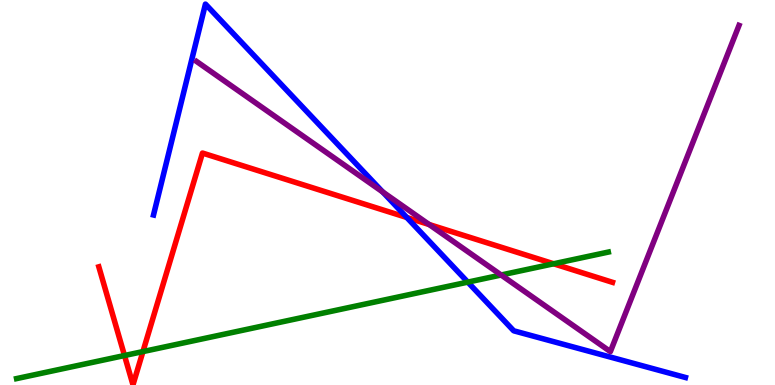[{'lines': ['blue', 'red'], 'intersections': [{'x': 5.25, 'y': 4.35}]}, {'lines': ['green', 'red'], 'intersections': [{'x': 1.61, 'y': 0.766}, {'x': 1.84, 'y': 0.868}, {'x': 7.14, 'y': 3.15}]}, {'lines': ['purple', 'red'], 'intersections': [{'x': 5.54, 'y': 4.17}]}, {'lines': ['blue', 'green'], 'intersections': [{'x': 6.04, 'y': 2.67}]}, {'lines': ['blue', 'purple'], 'intersections': [{'x': 4.94, 'y': 5.01}]}, {'lines': ['green', 'purple'], 'intersections': [{'x': 6.47, 'y': 2.86}]}]